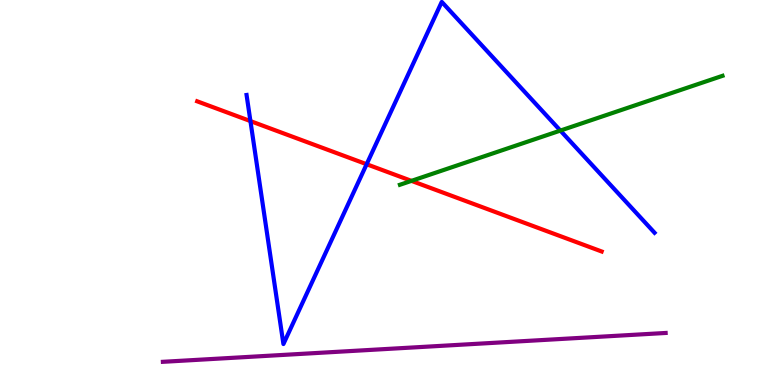[{'lines': ['blue', 'red'], 'intersections': [{'x': 3.23, 'y': 6.85}, {'x': 4.73, 'y': 5.73}]}, {'lines': ['green', 'red'], 'intersections': [{'x': 5.31, 'y': 5.3}]}, {'lines': ['purple', 'red'], 'intersections': []}, {'lines': ['blue', 'green'], 'intersections': [{'x': 7.23, 'y': 6.61}]}, {'lines': ['blue', 'purple'], 'intersections': []}, {'lines': ['green', 'purple'], 'intersections': []}]